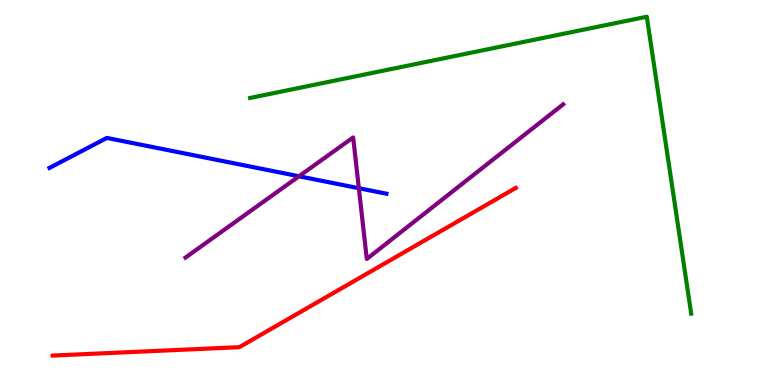[{'lines': ['blue', 'red'], 'intersections': []}, {'lines': ['green', 'red'], 'intersections': []}, {'lines': ['purple', 'red'], 'intersections': []}, {'lines': ['blue', 'green'], 'intersections': []}, {'lines': ['blue', 'purple'], 'intersections': [{'x': 3.86, 'y': 5.42}, {'x': 4.63, 'y': 5.11}]}, {'lines': ['green', 'purple'], 'intersections': []}]